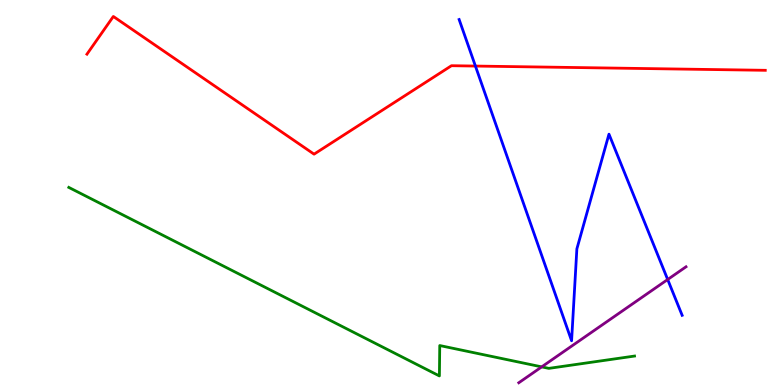[{'lines': ['blue', 'red'], 'intersections': [{'x': 6.13, 'y': 8.28}]}, {'lines': ['green', 'red'], 'intersections': []}, {'lines': ['purple', 'red'], 'intersections': []}, {'lines': ['blue', 'green'], 'intersections': []}, {'lines': ['blue', 'purple'], 'intersections': [{'x': 8.62, 'y': 2.74}]}, {'lines': ['green', 'purple'], 'intersections': [{'x': 6.99, 'y': 0.471}]}]